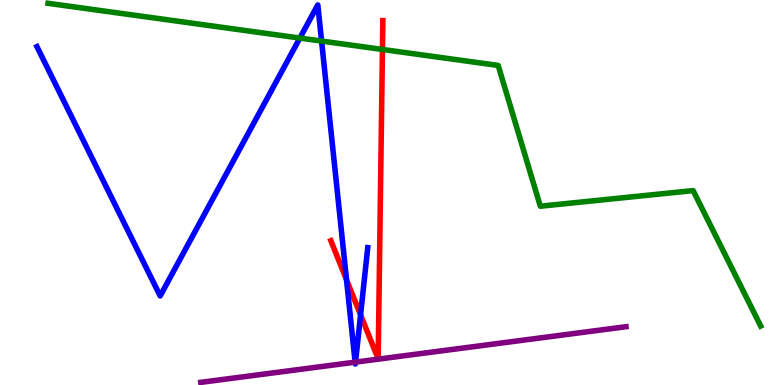[{'lines': ['blue', 'red'], 'intersections': [{'x': 4.47, 'y': 2.73}, {'x': 4.65, 'y': 1.82}]}, {'lines': ['green', 'red'], 'intersections': [{'x': 4.93, 'y': 8.72}]}, {'lines': ['purple', 'red'], 'intersections': []}, {'lines': ['blue', 'green'], 'intersections': [{'x': 3.87, 'y': 9.01}, {'x': 4.15, 'y': 8.93}]}, {'lines': ['blue', 'purple'], 'intersections': [{'x': 4.58, 'y': 0.593}, {'x': 4.59, 'y': 0.594}]}, {'lines': ['green', 'purple'], 'intersections': []}]